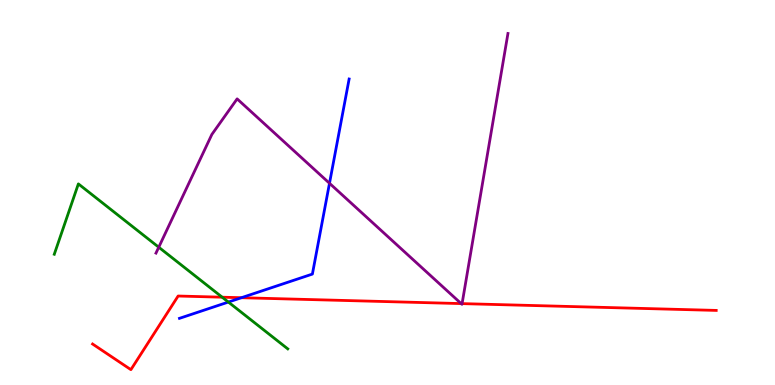[{'lines': ['blue', 'red'], 'intersections': [{'x': 3.12, 'y': 2.27}]}, {'lines': ['green', 'red'], 'intersections': [{'x': 2.87, 'y': 2.28}]}, {'lines': ['purple', 'red'], 'intersections': [{'x': 5.95, 'y': 2.11}, {'x': 5.96, 'y': 2.11}]}, {'lines': ['blue', 'green'], 'intersections': [{'x': 2.95, 'y': 2.15}]}, {'lines': ['blue', 'purple'], 'intersections': [{'x': 4.25, 'y': 5.24}]}, {'lines': ['green', 'purple'], 'intersections': [{'x': 2.05, 'y': 3.58}]}]